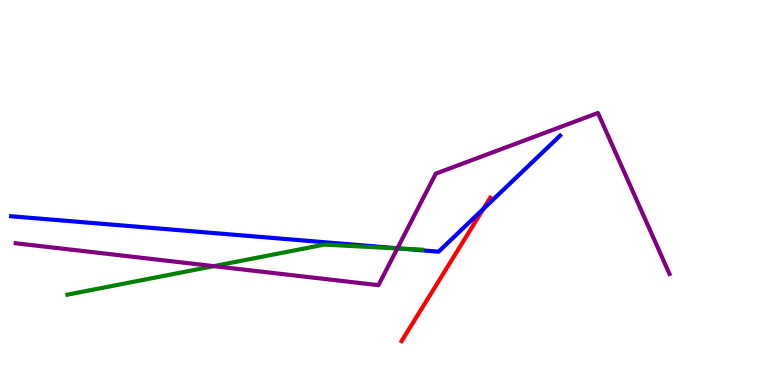[{'lines': ['blue', 'red'], 'intersections': [{'x': 6.24, 'y': 4.57}]}, {'lines': ['green', 'red'], 'intersections': []}, {'lines': ['purple', 'red'], 'intersections': []}, {'lines': ['blue', 'green'], 'intersections': [{'x': 5.18, 'y': 3.54}]}, {'lines': ['blue', 'purple'], 'intersections': [{'x': 5.13, 'y': 3.55}]}, {'lines': ['green', 'purple'], 'intersections': [{'x': 2.76, 'y': 3.09}, {'x': 5.13, 'y': 3.55}]}]